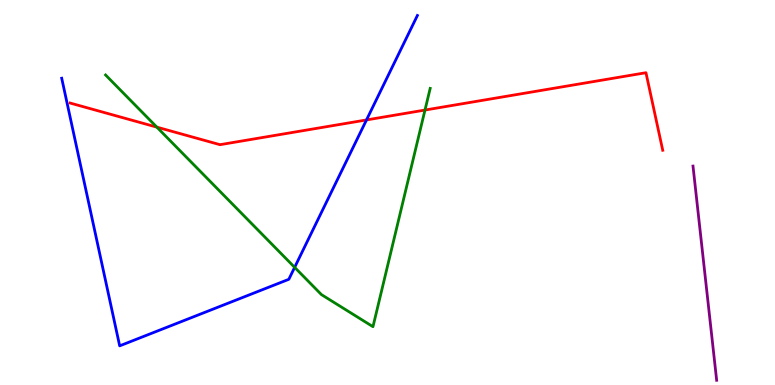[{'lines': ['blue', 'red'], 'intersections': [{'x': 4.73, 'y': 6.88}]}, {'lines': ['green', 'red'], 'intersections': [{'x': 2.02, 'y': 6.7}, {'x': 5.48, 'y': 7.14}]}, {'lines': ['purple', 'red'], 'intersections': []}, {'lines': ['blue', 'green'], 'intersections': [{'x': 3.8, 'y': 3.06}]}, {'lines': ['blue', 'purple'], 'intersections': []}, {'lines': ['green', 'purple'], 'intersections': []}]